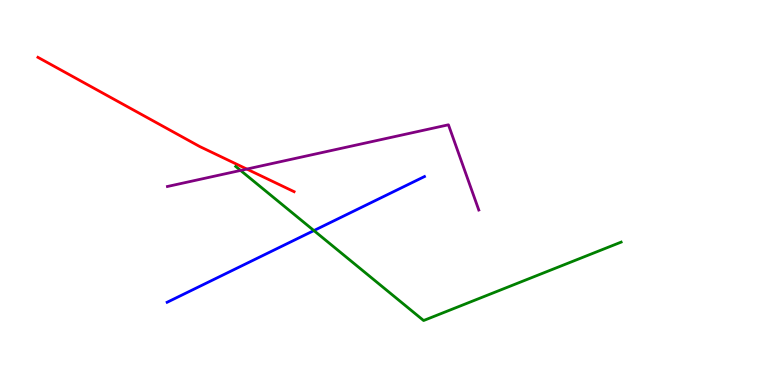[{'lines': ['blue', 'red'], 'intersections': []}, {'lines': ['green', 'red'], 'intersections': []}, {'lines': ['purple', 'red'], 'intersections': [{'x': 3.18, 'y': 5.61}]}, {'lines': ['blue', 'green'], 'intersections': [{'x': 4.05, 'y': 4.01}]}, {'lines': ['blue', 'purple'], 'intersections': []}, {'lines': ['green', 'purple'], 'intersections': [{'x': 3.1, 'y': 5.57}]}]